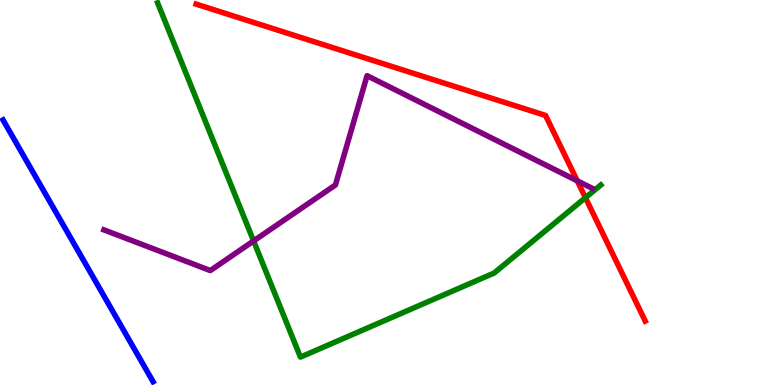[{'lines': ['blue', 'red'], 'intersections': []}, {'lines': ['green', 'red'], 'intersections': [{'x': 7.55, 'y': 4.87}]}, {'lines': ['purple', 'red'], 'intersections': [{'x': 7.45, 'y': 5.3}]}, {'lines': ['blue', 'green'], 'intersections': []}, {'lines': ['blue', 'purple'], 'intersections': []}, {'lines': ['green', 'purple'], 'intersections': [{'x': 3.27, 'y': 3.74}]}]